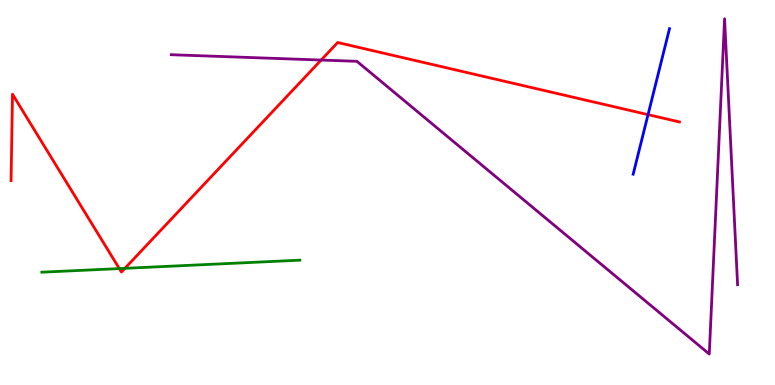[{'lines': ['blue', 'red'], 'intersections': [{'x': 8.36, 'y': 7.02}]}, {'lines': ['green', 'red'], 'intersections': [{'x': 1.54, 'y': 3.02}, {'x': 1.61, 'y': 3.03}]}, {'lines': ['purple', 'red'], 'intersections': [{'x': 4.14, 'y': 8.44}]}, {'lines': ['blue', 'green'], 'intersections': []}, {'lines': ['blue', 'purple'], 'intersections': []}, {'lines': ['green', 'purple'], 'intersections': []}]